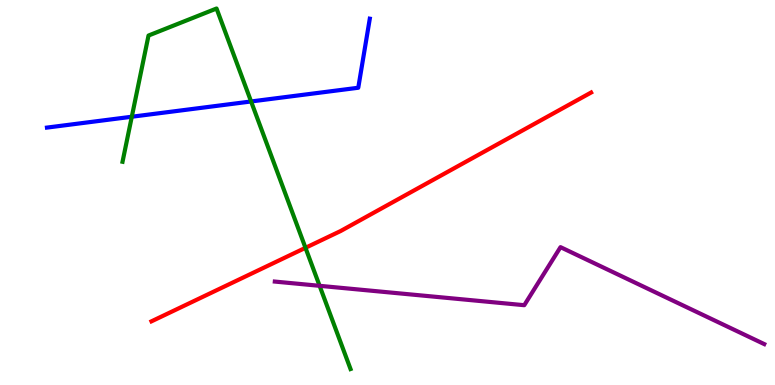[{'lines': ['blue', 'red'], 'intersections': []}, {'lines': ['green', 'red'], 'intersections': [{'x': 3.94, 'y': 3.56}]}, {'lines': ['purple', 'red'], 'intersections': []}, {'lines': ['blue', 'green'], 'intersections': [{'x': 1.7, 'y': 6.97}, {'x': 3.24, 'y': 7.36}]}, {'lines': ['blue', 'purple'], 'intersections': []}, {'lines': ['green', 'purple'], 'intersections': [{'x': 4.12, 'y': 2.58}]}]